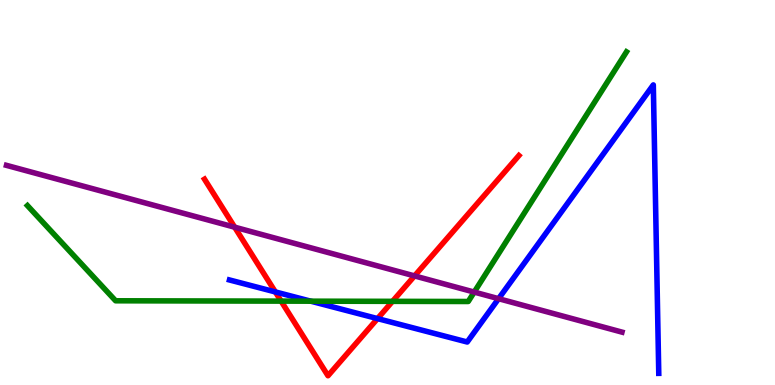[{'lines': ['blue', 'red'], 'intersections': [{'x': 3.55, 'y': 2.42}, {'x': 4.87, 'y': 1.72}]}, {'lines': ['green', 'red'], 'intersections': [{'x': 3.63, 'y': 2.18}, {'x': 5.06, 'y': 2.17}]}, {'lines': ['purple', 'red'], 'intersections': [{'x': 3.03, 'y': 4.1}, {'x': 5.35, 'y': 2.83}]}, {'lines': ['blue', 'green'], 'intersections': [{'x': 4.01, 'y': 2.18}]}, {'lines': ['blue', 'purple'], 'intersections': [{'x': 6.43, 'y': 2.24}]}, {'lines': ['green', 'purple'], 'intersections': [{'x': 6.12, 'y': 2.41}]}]